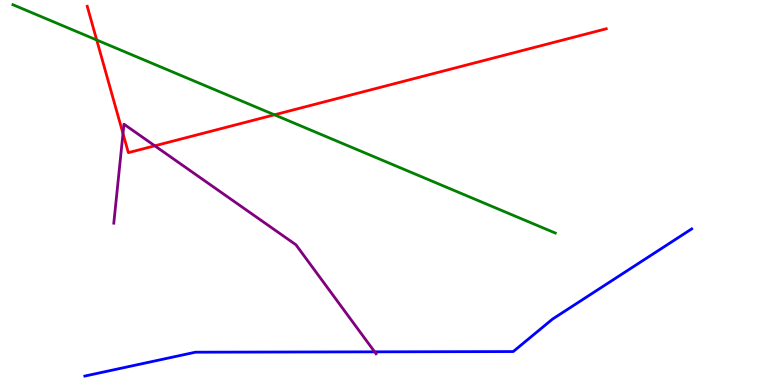[{'lines': ['blue', 'red'], 'intersections': []}, {'lines': ['green', 'red'], 'intersections': [{'x': 1.25, 'y': 8.96}, {'x': 3.54, 'y': 7.02}]}, {'lines': ['purple', 'red'], 'intersections': [{'x': 1.59, 'y': 6.53}, {'x': 2.0, 'y': 6.21}]}, {'lines': ['blue', 'green'], 'intersections': []}, {'lines': ['blue', 'purple'], 'intersections': [{'x': 4.83, 'y': 0.861}]}, {'lines': ['green', 'purple'], 'intersections': []}]